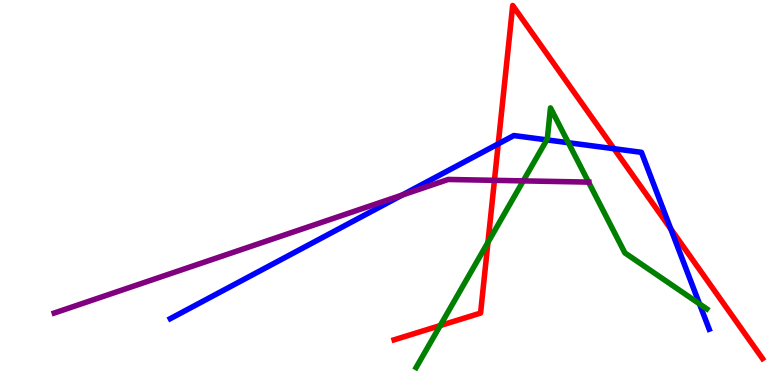[{'lines': ['blue', 'red'], 'intersections': [{'x': 6.43, 'y': 6.26}, {'x': 7.92, 'y': 6.14}, {'x': 8.66, 'y': 4.05}]}, {'lines': ['green', 'red'], 'intersections': [{'x': 5.68, 'y': 1.54}, {'x': 6.3, 'y': 3.7}]}, {'lines': ['purple', 'red'], 'intersections': [{'x': 6.38, 'y': 5.32}]}, {'lines': ['blue', 'green'], 'intersections': [{'x': 7.06, 'y': 6.37}, {'x': 7.33, 'y': 6.29}, {'x': 9.03, 'y': 2.11}]}, {'lines': ['blue', 'purple'], 'intersections': [{'x': 5.19, 'y': 4.93}]}, {'lines': ['green', 'purple'], 'intersections': [{'x': 6.75, 'y': 5.3}, {'x': 7.59, 'y': 5.27}]}]